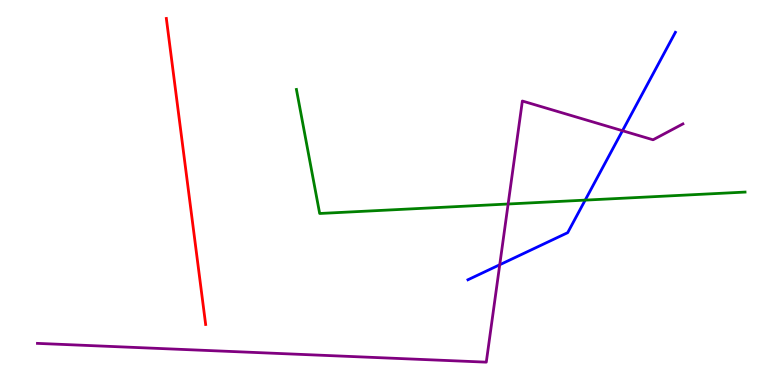[{'lines': ['blue', 'red'], 'intersections': []}, {'lines': ['green', 'red'], 'intersections': []}, {'lines': ['purple', 'red'], 'intersections': []}, {'lines': ['blue', 'green'], 'intersections': [{'x': 7.55, 'y': 4.8}]}, {'lines': ['blue', 'purple'], 'intersections': [{'x': 6.45, 'y': 3.12}, {'x': 8.03, 'y': 6.6}]}, {'lines': ['green', 'purple'], 'intersections': [{'x': 6.56, 'y': 4.7}]}]